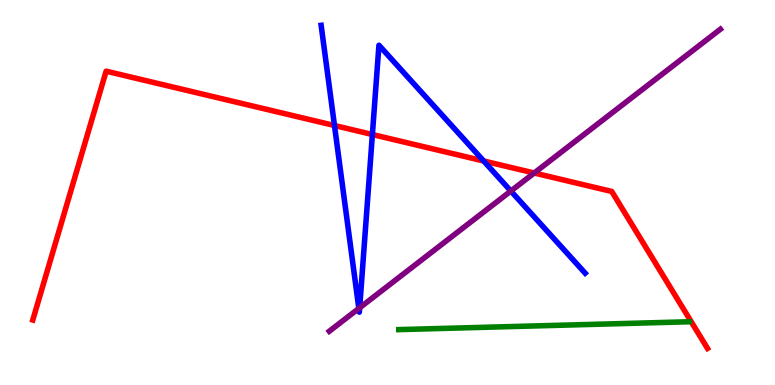[{'lines': ['blue', 'red'], 'intersections': [{'x': 4.32, 'y': 6.74}, {'x': 4.8, 'y': 6.51}, {'x': 6.24, 'y': 5.82}]}, {'lines': ['green', 'red'], 'intersections': []}, {'lines': ['purple', 'red'], 'intersections': [{'x': 6.89, 'y': 5.51}]}, {'lines': ['blue', 'green'], 'intersections': []}, {'lines': ['blue', 'purple'], 'intersections': [{'x': 4.63, 'y': 1.99}, {'x': 4.64, 'y': 2.01}, {'x': 6.59, 'y': 5.04}]}, {'lines': ['green', 'purple'], 'intersections': []}]